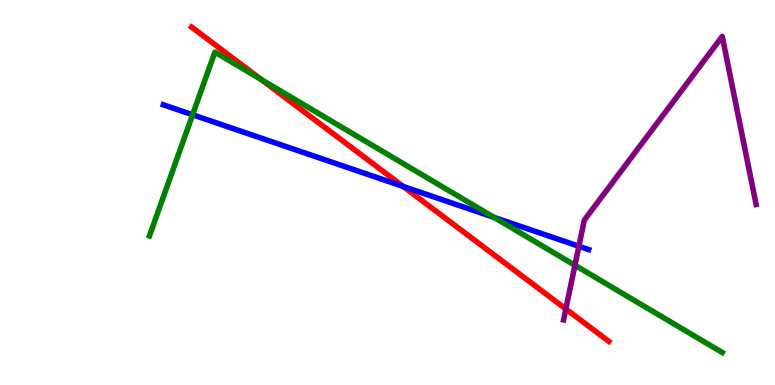[{'lines': ['blue', 'red'], 'intersections': [{'x': 5.2, 'y': 5.16}]}, {'lines': ['green', 'red'], 'intersections': [{'x': 3.37, 'y': 7.94}]}, {'lines': ['purple', 'red'], 'intersections': [{'x': 7.3, 'y': 1.97}]}, {'lines': ['blue', 'green'], 'intersections': [{'x': 2.48, 'y': 7.02}, {'x': 6.37, 'y': 4.35}]}, {'lines': ['blue', 'purple'], 'intersections': [{'x': 7.47, 'y': 3.6}]}, {'lines': ['green', 'purple'], 'intersections': [{'x': 7.42, 'y': 3.11}]}]